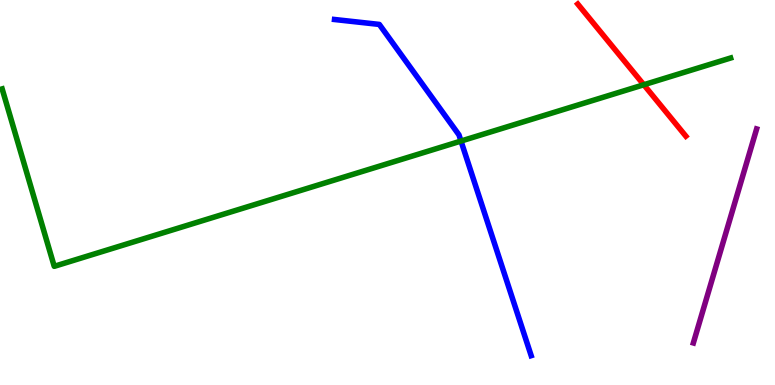[{'lines': ['blue', 'red'], 'intersections': []}, {'lines': ['green', 'red'], 'intersections': [{'x': 8.31, 'y': 7.8}]}, {'lines': ['purple', 'red'], 'intersections': []}, {'lines': ['blue', 'green'], 'intersections': [{'x': 5.95, 'y': 6.34}]}, {'lines': ['blue', 'purple'], 'intersections': []}, {'lines': ['green', 'purple'], 'intersections': []}]